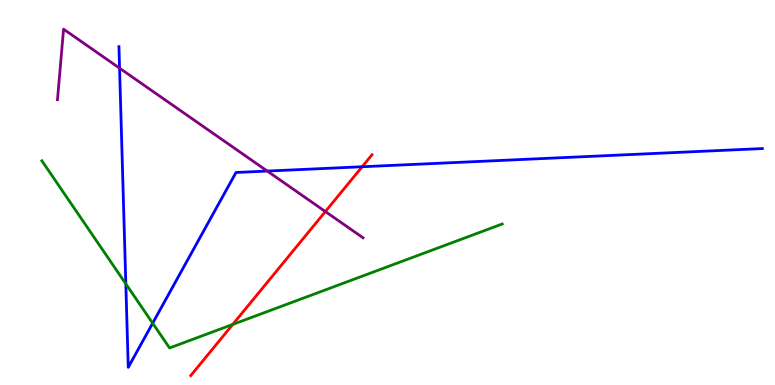[{'lines': ['blue', 'red'], 'intersections': [{'x': 4.67, 'y': 5.67}]}, {'lines': ['green', 'red'], 'intersections': [{'x': 3.0, 'y': 1.57}]}, {'lines': ['purple', 'red'], 'intersections': [{'x': 4.2, 'y': 4.51}]}, {'lines': ['blue', 'green'], 'intersections': [{'x': 1.62, 'y': 2.63}, {'x': 1.97, 'y': 1.61}]}, {'lines': ['blue', 'purple'], 'intersections': [{'x': 1.54, 'y': 8.23}, {'x': 3.45, 'y': 5.56}]}, {'lines': ['green', 'purple'], 'intersections': []}]